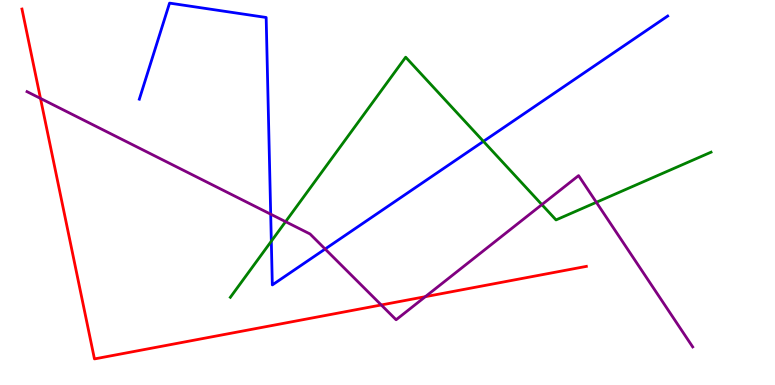[{'lines': ['blue', 'red'], 'intersections': []}, {'lines': ['green', 'red'], 'intersections': []}, {'lines': ['purple', 'red'], 'intersections': [{'x': 0.522, 'y': 7.44}, {'x': 4.92, 'y': 2.08}, {'x': 5.49, 'y': 2.29}]}, {'lines': ['blue', 'green'], 'intersections': [{'x': 3.5, 'y': 3.73}, {'x': 6.24, 'y': 6.33}]}, {'lines': ['blue', 'purple'], 'intersections': [{'x': 3.49, 'y': 4.44}, {'x': 4.2, 'y': 3.53}]}, {'lines': ['green', 'purple'], 'intersections': [{'x': 3.68, 'y': 4.24}, {'x': 6.99, 'y': 4.69}, {'x': 7.69, 'y': 4.75}]}]